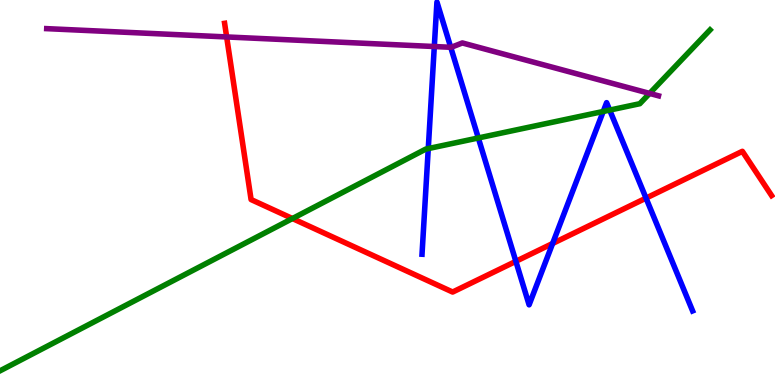[{'lines': ['blue', 'red'], 'intersections': [{'x': 6.66, 'y': 3.21}, {'x': 7.13, 'y': 3.68}, {'x': 8.34, 'y': 4.85}]}, {'lines': ['green', 'red'], 'intersections': [{'x': 3.77, 'y': 4.32}]}, {'lines': ['purple', 'red'], 'intersections': [{'x': 2.92, 'y': 9.04}]}, {'lines': ['blue', 'green'], 'intersections': [{'x': 5.53, 'y': 6.14}, {'x': 6.17, 'y': 6.42}, {'x': 7.78, 'y': 7.1}, {'x': 7.87, 'y': 7.14}]}, {'lines': ['blue', 'purple'], 'intersections': [{'x': 5.6, 'y': 8.79}, {'x': 5.82, 'y': 8.77}]}, {'lines': ['green', 'purple'], 'intersections': [{'x': 8.38, 'y': 7.57}]}]